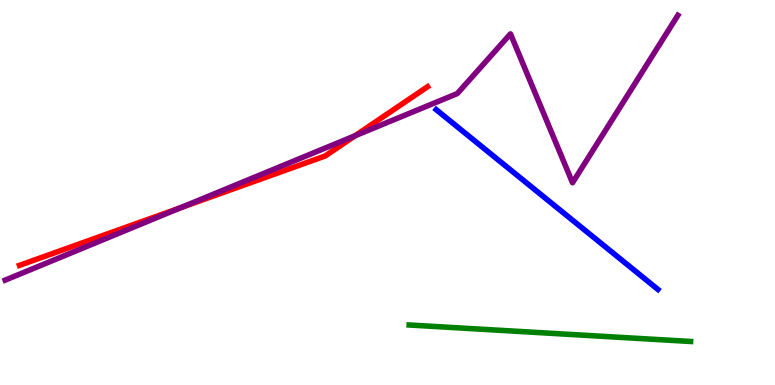[{'lines': ['blue', 'red'], 'intersections': []}, {'lines': ['green', 'red'], 'intersections': []}, {'lines': ['purple', 'red'], 'intersections': [{'x': 2.33, 'y': 4.61}, {'x': 4.58, 'y': 6.47}]}, {'lines': ['blue', 'green'], 'intersections': []}, {'lines': ['blue', 'purple'], 'intersections': []}, {'lines': ['green', 'purple'], 'intersections': []}]